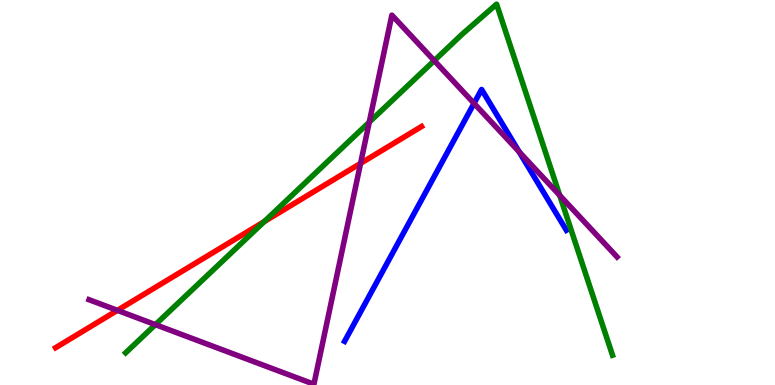[{'lines': ['blue', 'red'], 'intersections': []}, {'lines': ['green', 'red'], 'intersections': [{'x': 3.41, 'y': 4.24}]}, {'lines': ['purple', 'red'], 'intersections': [{'x': 1.51, 'y': 1.94}, {'x': 4.65, 'y': 5.76}]}, {'lines': ['blue', 'green'], 'intersections': []}, {'lines': ['blue', 'purple'], 'intersections': [{'x': 6.12, 'y': 7.32}, {'x': 6.7, 'y': 6.06}]}, {'lines': ['green', 'purple'], 'intersections': [{'x': 2.01, 'y': 1.57}, {'x': 4.76, 'y': 6.83}, {'x': 5.6, 'y': 8.42}, {'x': 7.22, 'y': 4.93}]}]